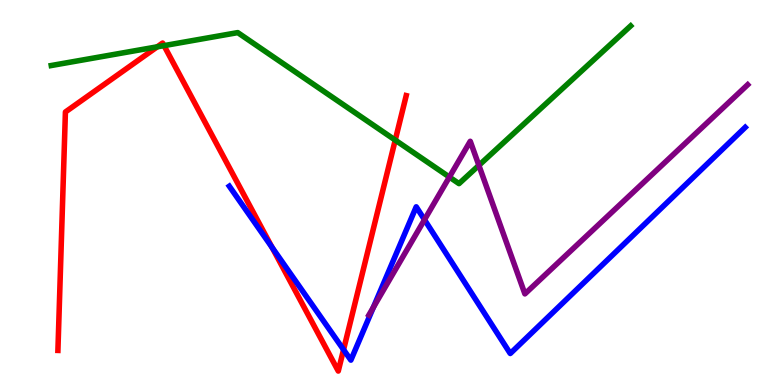[{'lines': ['blue', 'red'], 'intersections': [{'x': 3.51, 'y': 3.58}, {'x': 4.43, 'y': 0.917}]}, {'lines': ['green', 'red'], 'intersections': [{'x': 2.03, 'y': 8.78}, {'x': 2.12, 'y': 8.81}, {'x': 5.1, 'y': 6.36}]}, {'lines': ['purple', 'red'], 'intersections': []}, {'lines': ['blue', 'green'], 'intersections': []}, {'lines': ['blue', 'purple'], 'intersections': [{'x': 4.82, 'y': 2.02}, {'x': 5.48, 'y': 4.29}]}, {'lines': ['green', 'purple'], 'intersections': [{'x': 5.8, 'y': 5.4}, {'x': 6.18, 'y': 5.7}]}]